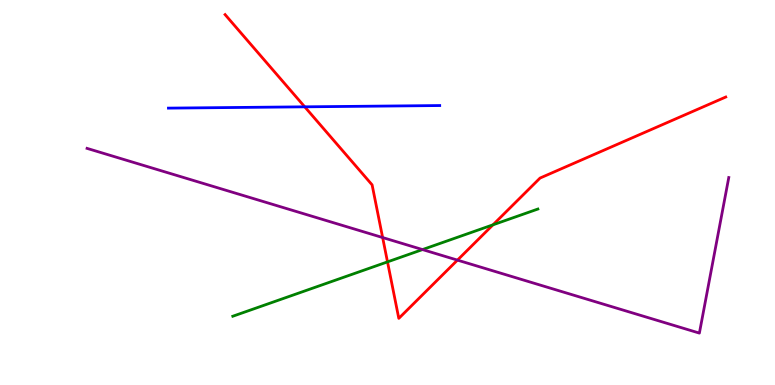[{'lines': ['blue', 'red'], 'intersections': [{'x': 3.93, 'y': 7.23}]}, {'lines': ['green', 'red'], 'intersections': [{'x': 5.0, 'y': 3.2}, {'x': 6.36, 'y': 4.16}]}, {'lines': ['purple', 'red'], 'intersections': [{'x': 4.94, 'y': 3.83}, {'x': 5.9, 'y': 3.24}]}, {'lines': ['blue', 'green'], 'intersections': []}, {'lines': ['blue', 'purple'], 'intersections': []}, {'lines': ['green', 'purple'], 'intersections': [{'x': 5.45, 'y': 3.52}]}]